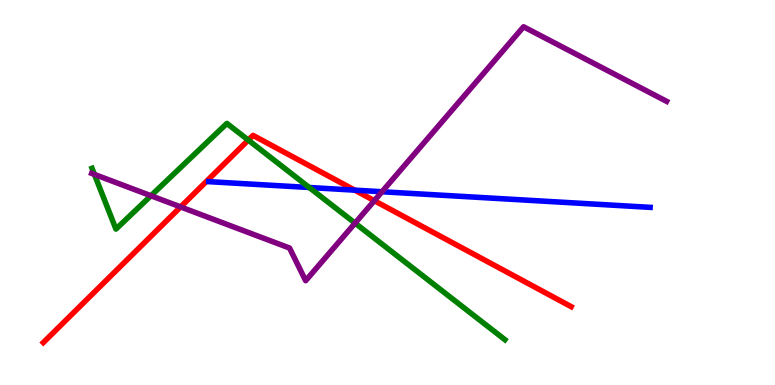[{'lines': ['blue', 'red'], 'intersections': [{'x': 4.58, 'y': 5.06}]}, {'lines': ['green', 'red'], 'intersections': [{'x': 3.2, 'y': 6.36}]}, {'lines': ['purple', 'red'], 'intersections': [{'x': 2.33, 'y': 4.63}, {'x': 4.83, 'y': 4.79}]}, {'lines': ['blue', 'green'], 'intersections': [{'x': 3.99, 'y': 5.13}]}, {'lines': ['blue', 'purple'], 'intersections': [{'x': 4.93, 'y': 5.02}]}, {'lines': ['green', 'purple'], 'intersections': [{'x': 1.22, 'y': 5.47}, {'x': 1.95, 'y': 4.92}, {'x': 4.58, 'y': 4.2}]}]